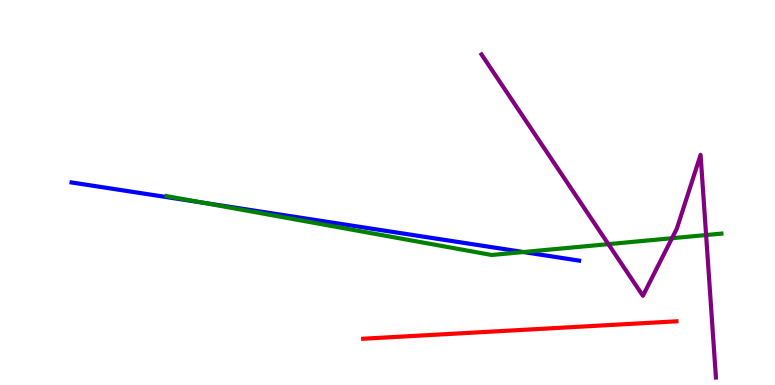[{'lines': ['blue', 'red'], 'intersections': []}, {'lines': ['green', 'red'], 'intersections': []}, {'lines': ['purple', 'red'], 'intersections': []}, {'lines': ['blue', 'green'], 'intersections': [{'x': 2.62, 'y': 4.74}, {'x': 6.75, 'y': 3.45}]}, {'lines': ['blue', 'purple'], 'intersections': []}, {'lines': ['green', 'purple'], 'intersections': [{'x': 7.85, 'y': 3.66}, {'x': 8.67, 'y': 3.81}, {'x': 9.11, 'y': 3.89}]}]